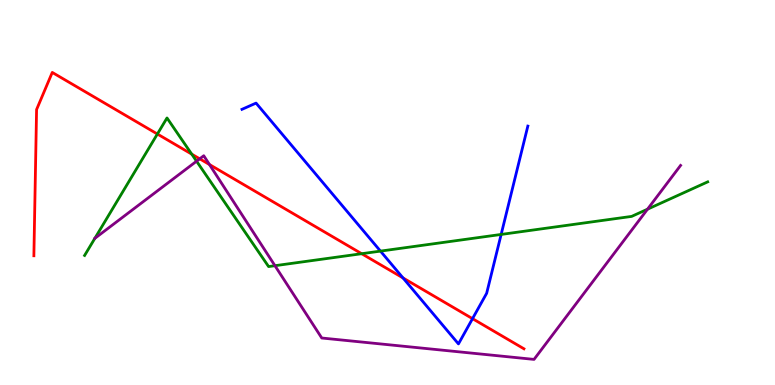[{'lines': ['blue', 'red'], 'intersections': [{'x': 5.2, 'y': 2.78}, {'x': 6.1, 'y': 1.72}]}, {'lines': ['green', 'red'], 'intersections': [{'x': 2.03, 'y': 6.52}, {'x': 2.47, 'y': 6.0}, {'x': 4.67, 'y': 3.41}]}, {'lines': ['purple', 'red'], 'intersections': [{'x': 2.58, 'y': 5.87}, {'x': 2.7, 'y': 5.73}]}, {'lines': ['blue', 'green'], 'intersections': [{'x': 4.91, 'y': 3.48}, {'x': 6.47, 'y': 3.91}]}, {'lines': ['blue', 'purple'], 'intersections': []}, {'lines': ['green', 'purple'], 'intersections': [{'x': 1.22, 'y': 3.81}, {'x': 2.54, 'y': 5.81}, {'x': 3.55, 'y': 3.1}, {'x': 8.36, 'y': 4.57}]}]